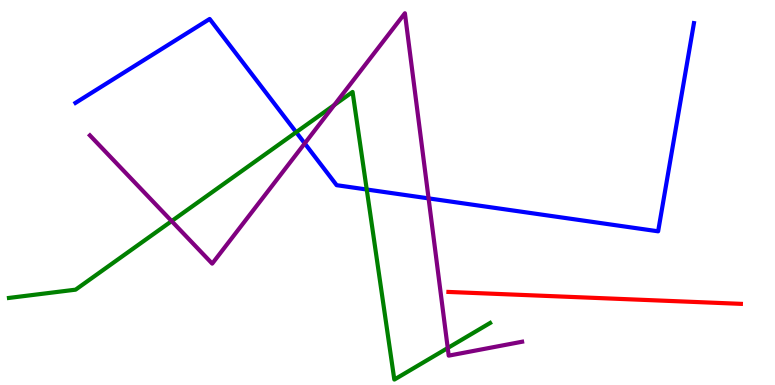[{'lines': ['blue', 'red'], 'intersections': []}, {'lines': ['green', 'red'], 'intersections': []}, {'lines': ['purple', 'red'], 'intersections': []}, {'lines': ['blue', 'green'], 'intersections': [{'x': 3.82, 'y': 6.57}, {'x': 4.73, 'y': 5.08}]}, {'lines': ['blue', 'purple'], 'intersections': [{'x': 3.93, 'y': 6.28}, {'x': 5.53, 'y': 4.85}]}, {'lines': ['green', 'purple'], 'intersections': [{'x': 2.21, 'y': 4.26}, {'x': 4.31, 'y': 7.27}, {'x': 5.78, 'y': 0.961}]}]